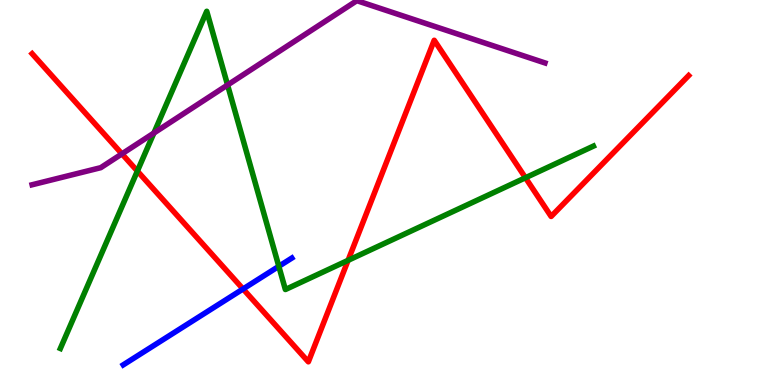[{'lines': ['blue', 'red'], 'intersections': [{'x': 3.14, 'y': 2.49}]}, {'lines': ['green', 'red'], 'intersections': [{'x': 1.77, 'y': 5.56}, {'x': 4.49, 'y': 3.24}, {'x': 6.78, 'y': 5.38}]}, {'lines': ['purple', 'red'], 'intersections': [{'x': 1.57, 'y': 6.0}]}, {'lines': ['blue', 'green'], 'intersections': [{'x': 3.6, 'y': 3.08}]}, {'lines': ['blue', 'purple'], 'intersections': []}, {'lines': ['green', 'purple'], 'intersections': [{'x': 1.99, 'y': 6.54}, {'x': 2.94, 'y': 7.79}]}]